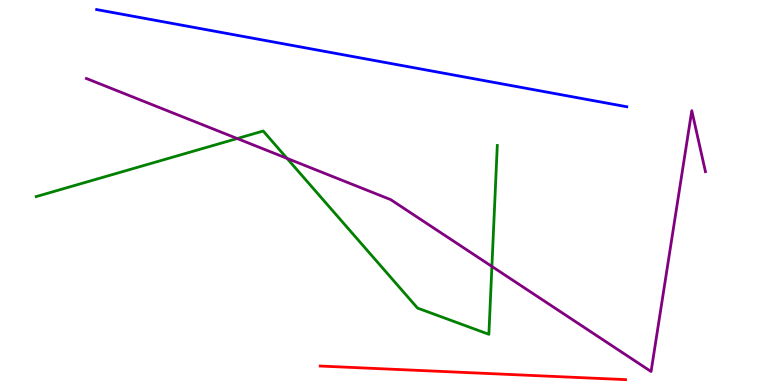[{'lines': ['blue', 'red'], 'intersections': []}, {'lines': ['green', 'red'], 'intersections': []}, {'lines': ['purple', 'red'], 'intersections': []}, {'lines': ['blue', 'green'], 'intersections': []}, {'lines': ['blue', 'purple'], 'intersections': []}, {'lines': ['green', 'purple'], 'intersections': [{'x': 3.06, 'y': 6.4}, {'x': 3.7, 'y': 5.89}, {'x': 6.35, 'y': 3.08}]}]